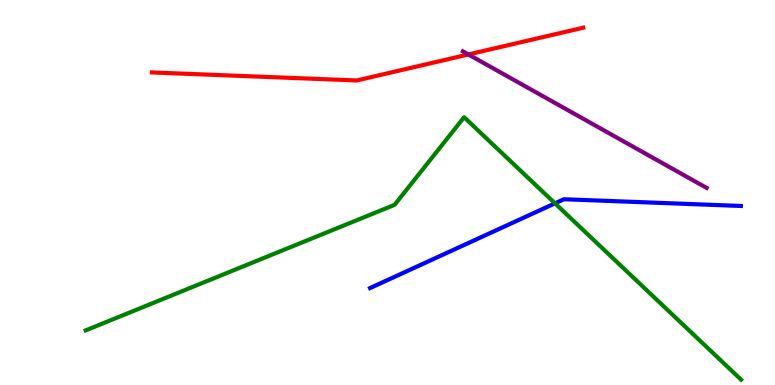[{'lines': ['blue', 'red'], 'intersections': []}, {'lines': ['green', 'red'], 'intersections': []}, {'lines': ['purple', 'red'], 'intersections': [{'x': 6.04, 'y': 8.59}]}, {'lines': ['blue', 'green'], 'intersections': [{'x': 7.16, 'y': 4.72}]}, {'lines': ['blue', 'purple'], 'intersections': []}, {'lines': ['green', 'purple'], 'intersections': []}]